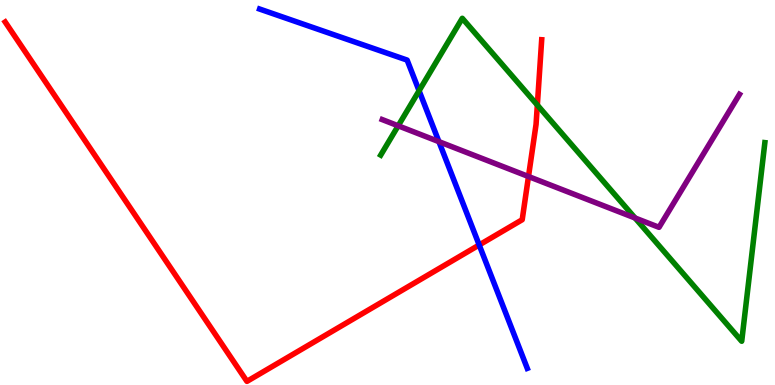[{'lines': ['blue', 'red'], 'intersections': [{'x': 6.18, 'y': 3.64}]}, {'lines': ['green', 'red'], 'intersections': [{'x': 6.93, 'y': 7.27}]}, {'lines': ['purple', 'red'], 'intersections': [{'x': 6.82, 'y': 5.42}]}, {'lines': ['blue', 'green'], 'intersections': [{'x': 5.41, 'y': 7.64}]}, {'lines': ['blue', 'purple'], 'intersections': [{'x': 5.66, 'y': 6.32}]}, {'lines': ['green', 'purple'], 'intersections': [{'x': 5.14, 'y': 6.73}, {'x': 8.19, 'y': 4.34}]}]